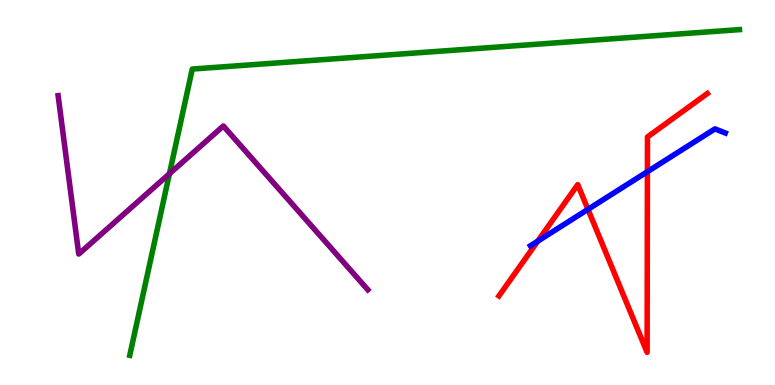[{'lines': ['blue', 'red'], 'intersections': [{'x': 6.94, 'y': 3.74}, {'x': 7.59, 'y': 4.56}, {'x': 8.35, 'y': 5.54}]}, {'lines': ['green', 'red'], 'intersections': []}, {'lines': ['purple', 'red'], 'intersections': []}, {'lines': ['blue', 'green'], 'intersections': []}, {'lines': ['blue', 'purple'], 'intersections': []}, {'lines': ['green', 'purple'], 'intersections': [{'x': 2.19, 'y': 5.49}]}]